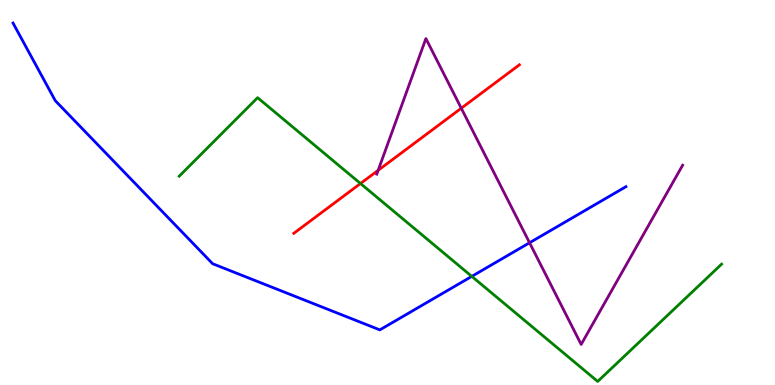[{'lines': ['blue', 'red'], 'intersections': []}, {'lines': ['green', 'red'], 'intersections': [{'x': 4.65, 'y': 5.23}]}, {'lines': ['purple', 'red'], 'intersections': [{'x': 4.88, 'y': 5.58}, {'x': 5.95, 'y': 7.19}]}, {'lines': ['blue', 'green'], 'intersections': [{'x': 6.09, 'y': 2.82}]}, {'lines': ['blue', 'purple'], 'intersections': [{'x': 6.83, 'y': 3.69}]}, {'lines': ['green', 'purple'], 'intersections': []}]